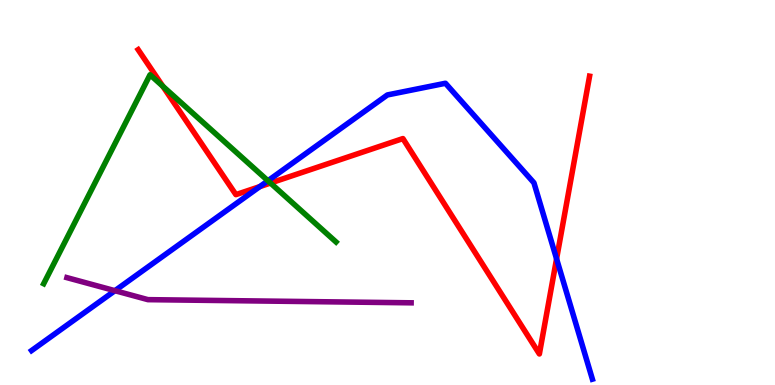[{'lines': ['blue', 'red'], 'intersections': [{'x': 3.35, 'y': 5.15}, {'x': 7.18, 'y': 3.28}]}, {'lines': ['green', 'red'], 'intersections': [{'x': 2.1, 'y': 7.76}, {'x': 3.49, 'y': 5.25}]}, {'lines': ['purple', 'red'], 'intersections': []}, {'lines': ['blue', 'green'], 'intersections': [{'x': 3.46, 'y': 5.3}]}, {'lines': ['blue', 'purple'], 'intersections': [{'x': 1.48, 'y': 2.45}]}, {'lines': ['green', 'purple'], 'intersections': []}]